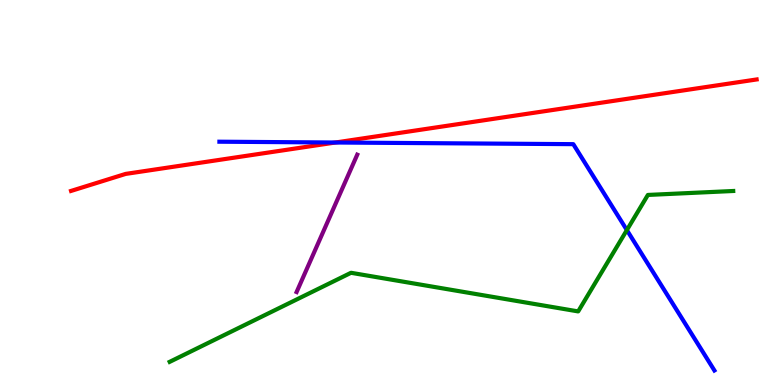[{'lines': ['blue', 'red'], 'intersections': [{'x': 4.33, 'y': 6.3}]}, {'lines': ['green', 'red'], 'intersections': []}, {'lines': ['purple', 'red'], 'intersections': []}, {'lines': ['blue', 'green'], 'intersections': [{'x': 8.09, 'y': 4.02}]}, {'lines': ['blue', 'purple'], 'intersections': []}, {'lines': ['green', 'purple'], 'intersections': []}]